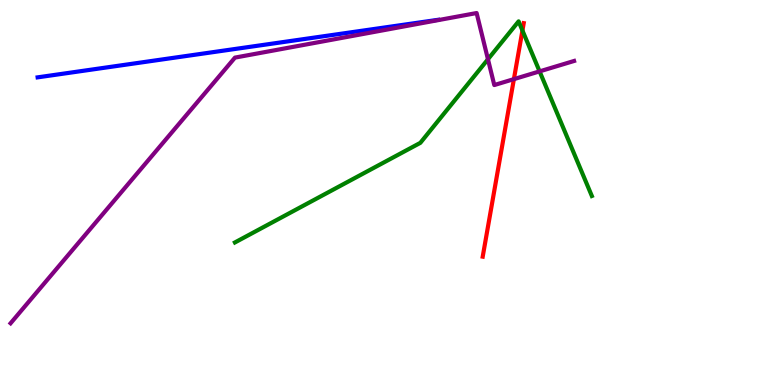[{'lines': ['blue', 'red'], 'intersections': []}, {'lines': ['green', 'red'], 'intersections': [{'x': 6.74, 'y': 9.21}]}, {'lines': ['purple', 'red'], 'intersections': [{'x': 6.63, 'y': 7.94}]}, {'lines': ['blue', 'green'], 'intersections': []}, {'lines': ['blue', 'purple'], 'intersections': []}, {'lines': ['green', 'purple'], 'intersections': [{'x': 6.3, 'y': 8.46}, {'x': 6.96, 'y': 8.15}]}]